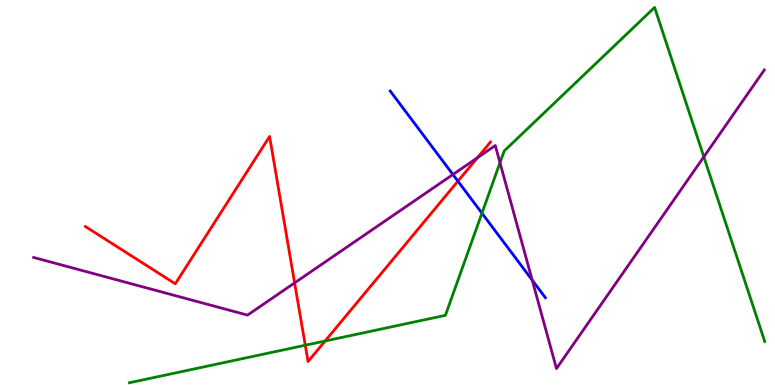[{'lines': ['blue', 'red'], 'intersections': [{'x': 5.91, 'y': 5.29}]}, {'lines': ['green', 'red'], 'intersections': [{'x': 3.94, 'y': 1.03}, {'x': 4.19, 'y': 1.14}]}, {'lines': ['purple', 'red'], 'intersections': [{'x': 3.8, 'y': 2.65}, {'x': 6.16, 'y': 5.9}]}, {'lines': ['blue', 'green'], 'intersections': [{'x': 6.22, 'y': 4.46}]}, {'lines': ['blue', 'purple'], 'intersections': [{'x': 5.84, 'y': 5.47}, {'x': 6.87, 'y': 2.72}]}, {'lines': ['green', 'purple'], 'intersections': [{'x': 6.45, 'y': 5.77}, {'x': 9.08, 'y': 5.93}]}]